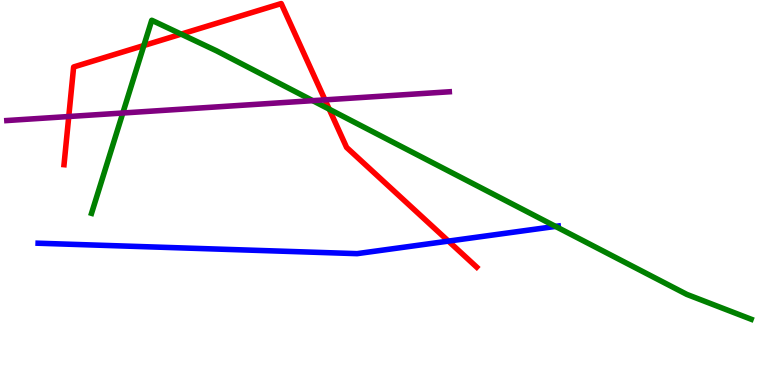[{'lines': ['blue', 'red'], 'intersections': [{'x': 5.79, 'y': 3.74}]}, {'lines': ['green', 'red'], 'intersections': [{'x': 1.86, 'y': 8.82}, {'x': 2.34, 'y': 9.11}, {'x': 4.25, 'y': 7.16}]}, {'lines': ['purple', 'red'], 'intersections': [{'x': 0.887, 'y': 6.97}, {'x': 4.19, 'y': 7.41}]}, {'lines': ['blue', 'green'], 'intersections': [{'x': 7.17, 'y': 4.12}]}, {'lines': ['blue', 'purple'], 'intersections': []}, {'lines': ['green', 'purple'], 'intersections': [{'x': 1.58, 'y': 7.06}, {'x': 4.04, 'y': 7.39}]}]